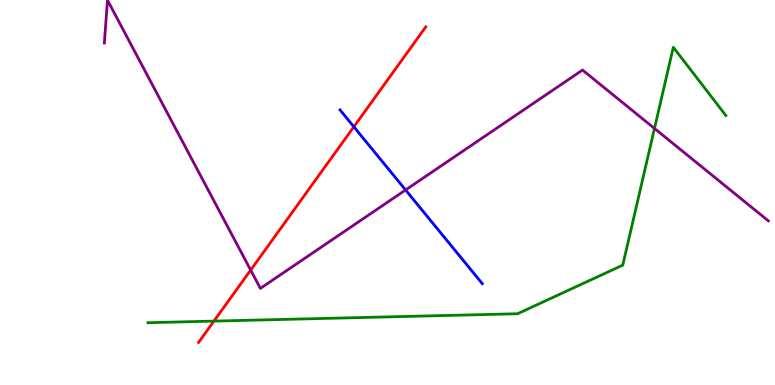[{'lines': ['blue', 'red'], 'intersections': [{'x': 4.57, 'y': 6.71}]}, {'lines': ['green', 'red'], 'intersections': [{'x': 2.76, 'y': 1.66}]}, {'lines': ['purple', 'red'], 'intersections': [{'x': 3.23, 'y': 2.98}]}, {'lines': ['blue', 'green'], 'intersections': []}, {'lines': ['blue', 'purple'], 'intersections': [{'x': 5.23, 'y': 5.07}]}, {'lines': ['green', 'purple'], 'intersections': [{'x': 8.44, 'y': 6.66}]}]